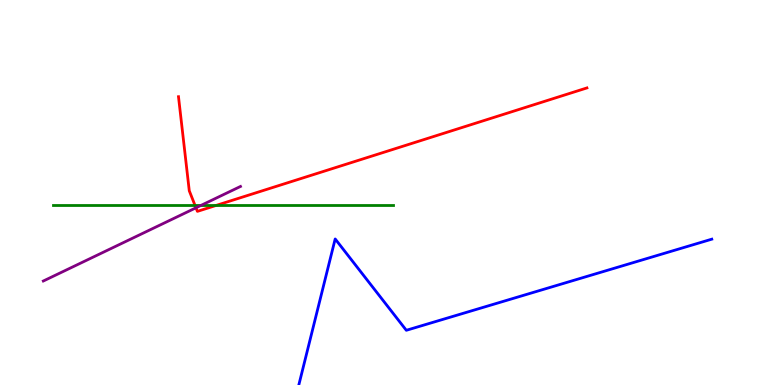[{'lines': ['blue', 'red'], 'intersections': []}, {'lines': ['green', 'red'], 'intersections': [{'x': 2.51, 'y': 4.67}, {'x': 2.81, 'y': 4.67}]}, {'lines': ['purple', 'red'], 'intersections': [{'x': 2.53, 'y': 4.6}]}, {'lines': ['blue', 'green'], 'intersections': []}, {'lines': ['blue', 'purple'], 'intersections': []}, {'lines': ['green', 'purple'], 'intersections': [{'x': 2.6, 'y': 4.67}]}]